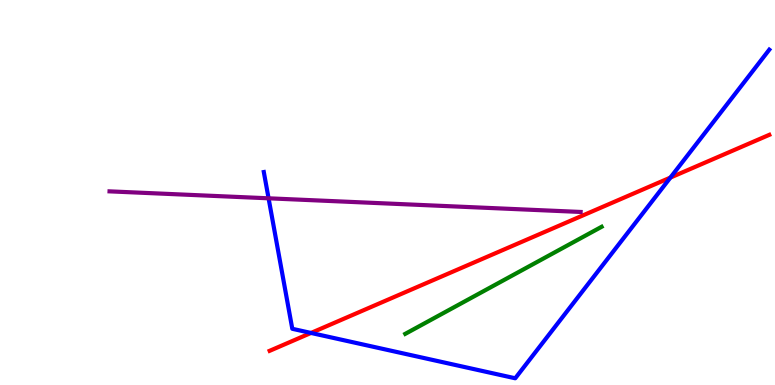[{'lines': ['blue', 'red'], 'intersections': [{'x': 4.01, 'y': 1.35}, {'x': 8.65, 'y': 5.39}]}, {'lines': ['green', 'red'], 'intersections': []}, {'lines': ['purple', 'red'], 'intersections': []}, {'lines': ['blue', 'green'], 'intersections': []}, {'lines': ['blue', 'purple'], 'intersections': [{'x': 3.47, 'y': 4.85}]}, {'lines': ['green', 'purple'], 'intersections': []}]